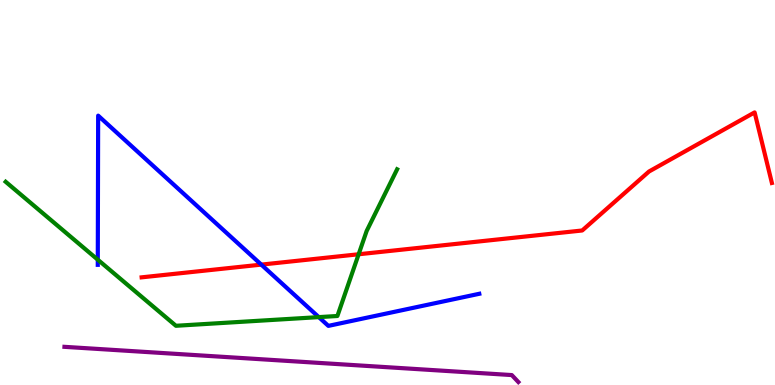[{'lines': ['blue', 'red'], 'intersections': [{'x': 3.37, 'y': 3.13}]}, {'lines': ['green', 'red'], 'intersections': [{'x': 4.63, 'y': 3.4}]}, {'lines': ['purple', 'red'], 'intersections': []}, {'lines': ['blue', 'green'], 'intersections': [{'x': 1.26, 'y': 3.25}, {'x': 4.11, 'y': 1.76}]}, {'lines': ['blue', 'purple'], 'intersections': []}, {'lines': ['green', 'purple'], 'intersections': []}]